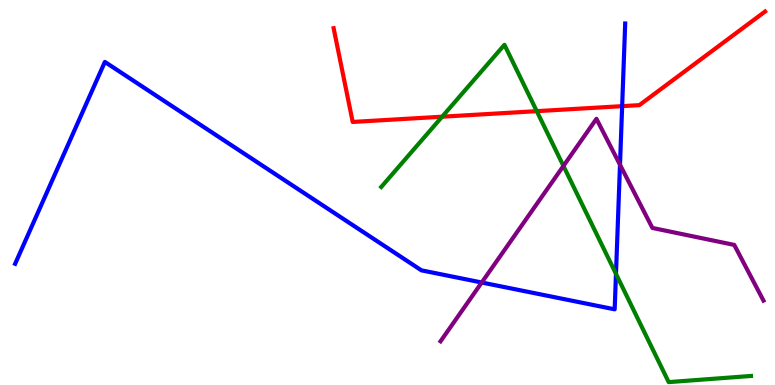[{'lines': ['blue', 'red'], 'intersections': [{'x': 8.03, 'y': 7.24}]}, {'lines': ['green', 'red'], 'intersections': [{'x': 5.7, 'y': 6.97}, {'x': 6.93, 'y': 7.11}]}, {'lines': ['purple', 'red'], 'intersections': []}, {'lines': ['blue', 'green'], 'intersections': [{'x': 7.95, 'y': 2.89}]}, {'lines': ['blue', 'purple'], 'intersections': [{'x': 6.22, 'y': 2.66}, {'x': 8.0, 'y': 5.72}]}, {'lines': ['green', 'purple'], 'intersections': [{'x': 7.27, 'y': 5.69}]}]